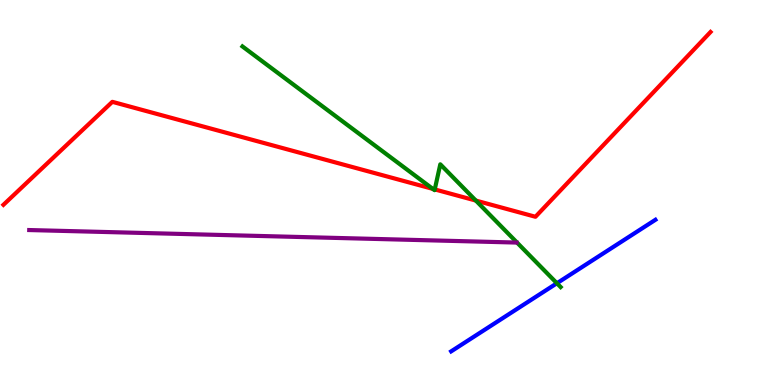[{'lines': ['blue', 'red'], 'intersections': []}, {'lines': ['green', 'red'], 'intersections': [{'x': 5.58, 'y': 5.09}, {'x': 5.61, 'y': 5.08}, {'x': 6.14, 'y': 4.79}]}, {'lines': ['purple', 'red'], 'intersections': []}, {'lines': ['blue', 'green'], 'intersections': [{'x': 7.19, 'y': 2.64}]}, {'lines': ['blue', 'purple'], 'intersections': []}, {'lines': ['green', 'purple'], 'intersections': []}]